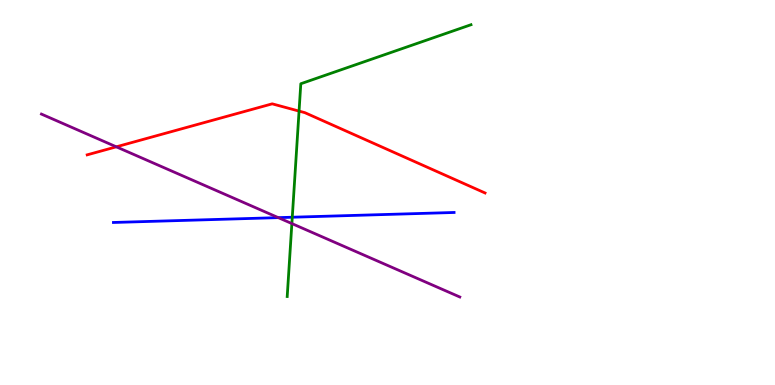[{'lines': ['blue', 'red'], 'intersections': []}, {'lines': ['green', 'red'], 'intersections': [{'x': 3.86, 'y': 7.11}]}, {'lines': ['purple', 'red'], 'intersections': [{'x': 1.5, 'y': 6.19}]}, {'lines': ['blue', 'green'], 'intersections': [{'x': 3.77, 'y': 4.36}]}, {'lines': ['blue', 'purple'], 'intersections': [{'x': 3.59, 'y': 4.35}]}, {'lines': ['green', 'purple'], 'intersections': [{'x': 3.77, 'y': 4.19}]}]